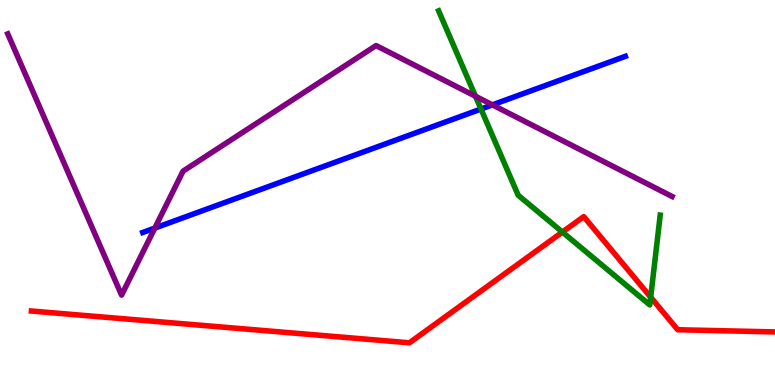[{'lines': ['blue', 'red'], 'intersections': []}, {'lines': ['green', 'red'], 'intersections': [{'x': 7.26, 'y': 3.97}, {'x': 8.4, 'y': 2.28}]}, {'lines': ['purple', 'red'], 'intersections': []}, {'lines': ['blue', 'green'], 'intersections': [{'x': 6.21, 'y': 7.17}]}, {'lines': ['blue', 'purple'], 'intersections': [{'x': 2.0, 'y': 4.08}, {'x': 6.35, 'y': 7.28}]}, {'lines': ['green', 'purple'], 'intersections': [{'x': 6.14, 'y': 7.5}]}]